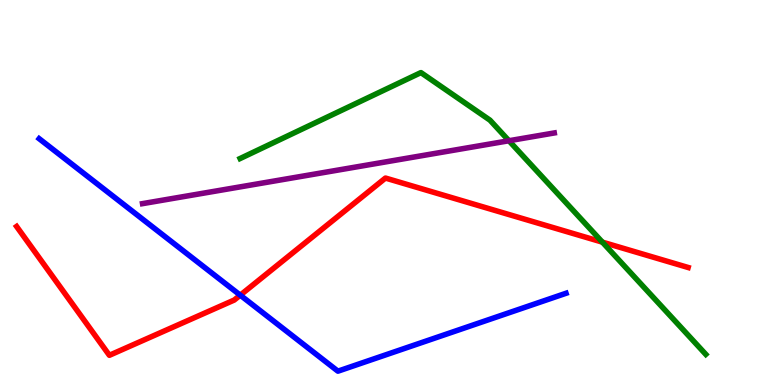[{'lines': ['blue', 'red'], 'intersections': [{'x': 3.1, 'y': 2.33}]}, {'lines': ['green', 'red'], 'intersections': [{'x': 7.77, 'y': 3.71}]}, {'lines': ['purple', 'red'], 'intersections': []}, {'lines': ['blue', 'green'], 'intersections': []}, {'lines': ['blue', 'purple'], 'intersections': []}, {'lines': ['green', 'purple'], 'intersections': [{'x': 6.57, 'y': 6.34}]}]